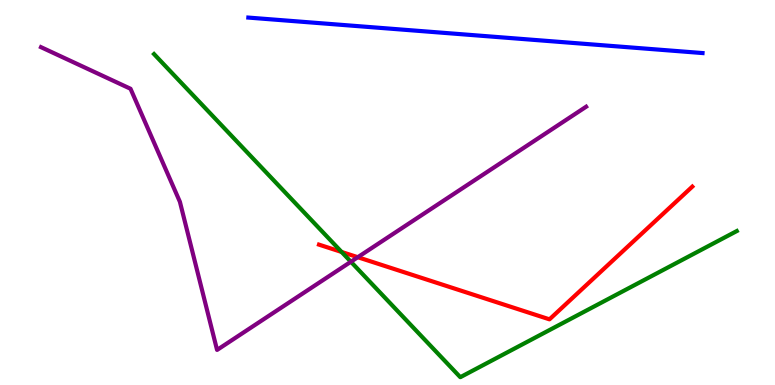[{'lines': ['blue', 'red'], 'intersections': []}, {'lines': ['green', 'red'], 'intersections': [{'x': 4.41, 'y': 3.46}]}, {'lines': ['purple', 'red'], 'intersections': [{'x': 4.62, 'y': 3.32}]}, {'lines': ['blue', 'green'], 'intersections': []}, {'lines': ['blue', 'purple'], 'intersections': []}, {'lines': ['green', 'purple'], 'intersections': [{'x': 4.53, 'y': 3.2}]}]